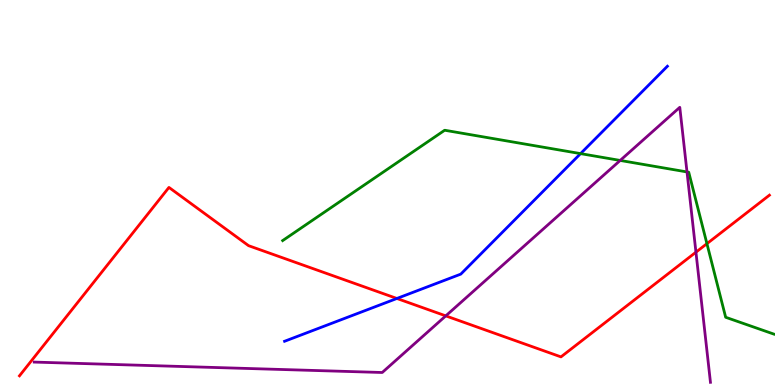[{'lines': ['blue', 'red'], 'intersections': [{'x': 5.12, 'y': 2.25}]}, {'lines': ['green', 'red'], 'intersections': [{'x': 9.12, 'y': 3.67}]}, {'lines': ['purple', 'red'], 'intersections': [{'x': 5.75, 'y': 1.8}, {'x': 8.98, 'y': 3.45}]}, {'lines': ['blue', 'green'], 'intersections': [{'x': 7.49, 'y': 6.01}]}, {'lines': ['blue', 'purple'], 'intersections': []}, {'lines': ['green', 'purple'], 'intersections': [{'x': 8.0, 'y': 5.83}, {'x': 8.86, 'y': 5.53}]}]